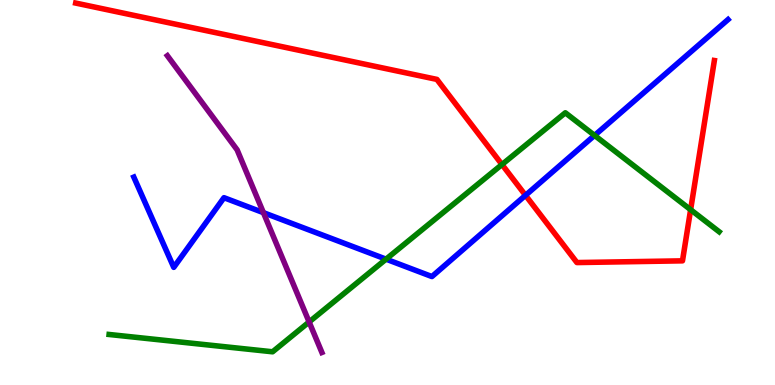[{'lines': ['blue', 'red'], 'intersections': [{'x': 6.78, 'y': 4.93}]}, {'lines': ['green', 'red'], 'intersections': [{'x': 6.48, 'y': 5.73}, {'x': 8.91, 'y': 4.55}]}, {'lines': ['purple', 'red'], 'intersections': []}, {'lines': ['blue', 'green'], 'intersections': [{'x': 4.98, 'y': 3.27}, {'x': 7.67, 'y': 6.48}]}, {'lines': ['blue', 'purple'], 'intersections': [{'x': 3.4, 'y': 4.48}]}, {'lines': ['green', 'purple'], 'intersections': [{'x': 3.99, 'y': 1.64}]}]